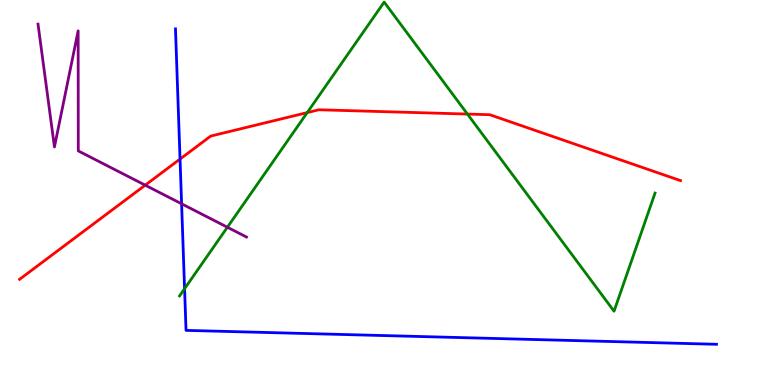[{'lines': ['blue', 'red'], 'intersections': [{'x': 2.32, 'y': 5.87}]}, {'lines': ['green', 'red'], 'intersections': [{'x': 3.96, 'y': 7.08}, {'x': 6.03, 'y': 7.04}]}, {'lines': ['purple', 'red'], 'intersections': [{'x': 1.87, 'y': 5.19}]}, {'lines': ['blue', 'green'], 'intersections': [{'x': 2.38, 'y': 2.5}]}, {'lines': ['blue', 'purple'], 'intersections': [{'x': 2.34, 'y': 4.71}]}, {'lines': ['green', 'purple'], 'intersections': [{'x': 2.93, 'y': 4.1}]}]